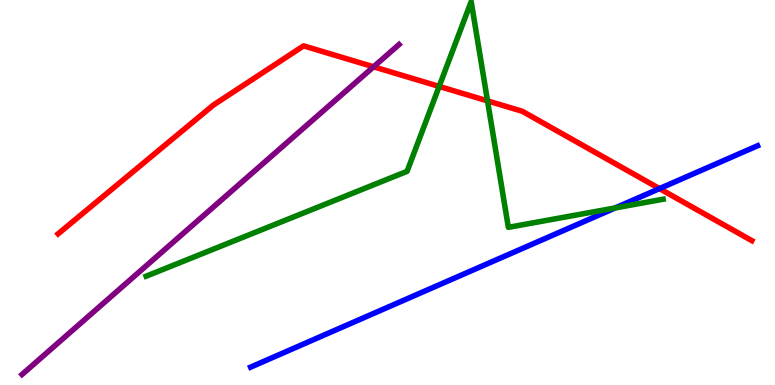[{'lines': ['blue', 'red'], 'intersections': [{'x': 8.51, 'y': 5.1}]}, {'lines': ['green', 'red'], 'intersections': [{'x': 5.67, 'y': 7.76}, {'x': 6.29, 'y': 7.38}]}, {'lines': ['purple', 'red'], 'intersections': [{'x': 4.82, 'y': 8.26}]}, {'lines': ['blue', 'green'], 'intersections': [{'x': 7.94, 'y': 4.6}]}, {'lines': ['blue', 'purple'], 'intersections': []}, {'lines': ['green', 'purple'], 'intersections': []}]